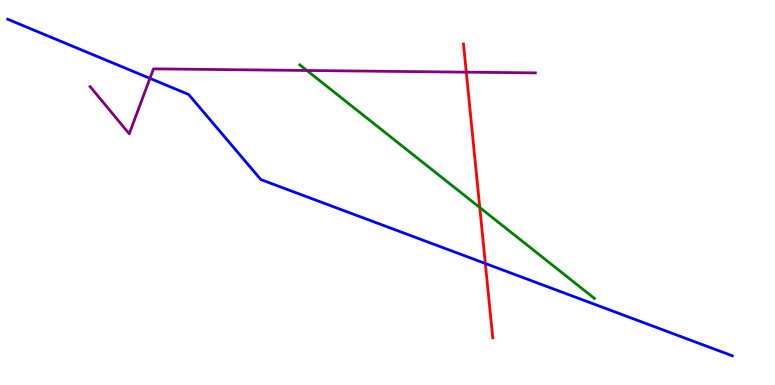[{'lines': ['blue', 'red'], 'intersections': [{'x': 6.26, 'y': 3.16}]}, {'lines': ['green', 'red'], 'intersections': [{'x': 6.19, 'y': 4.61}]}, {'lines': ['purple', 'red'], 'intersections': [{'x': 6.02, 'y': 8.13}]}, {'lines': ['blue', 'green'], 'intersections': []}, {'lines': ['blue', 'purple'], 'intersections': [{'x': 1.93, 'y': 7.96}]}, {'lines': ['green', 'purple'], 'intersections': [{'x': 3.96, 'y': 8.17}]}]